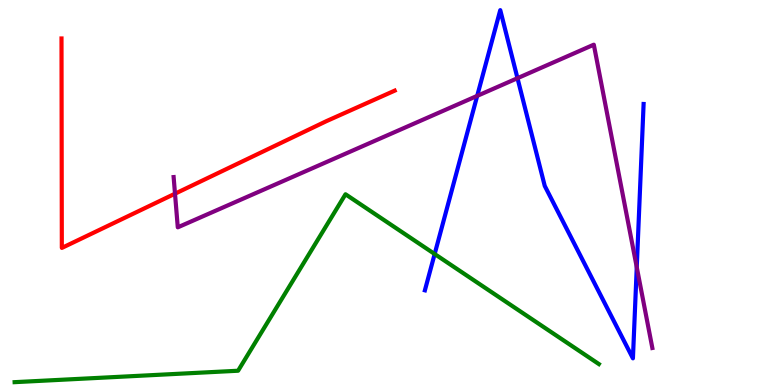[{'lines': ['blue', 'red'], 'intersections': []}, {'lines': ['green', 'red'], 'intersections': []}, {'lines': ['purple', 'red'], 'intersections': [{'x': 2.26, 'y': 4.97}]}, {'lines': ['blue', 'green'], 'intersections': [{'x': 5.61, 'y': 3.4}]}, {'lines': ['blue', 'purple'], 'intersections': [{'x': 6.16, 'y': 7.51}, {'x': 6.68, 'y': 7.97}, {'x': 8.22, 'y': 3.06}]}, {'lines': ['green', 'purple'], 'intersections': []}]